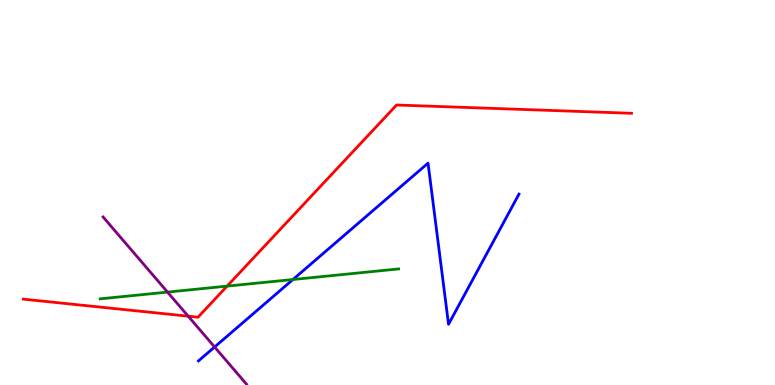[{'lines': ['blue', 'red'], 'intersections': []}, {'lines': ['green', 'red'], 'intersections': [{'x': 2.93, 'y': 2.57}]}, {'lines': ['purple', 'red'], 'intersections': [{'x': 2.43, 'y': 1.79}]}, {'lines': ['blue', 'green'], 'intersections': [{'x': 3.78, 'y': 2.74}]}, {'lines': ['blue', 'purple'], 'intersections': [{'x': 2.77, 'y': 0.987}]}, {'lines': ['green', 'purple'], 'intersections': [{'x': 2.16, 'y': 2.41}]}]